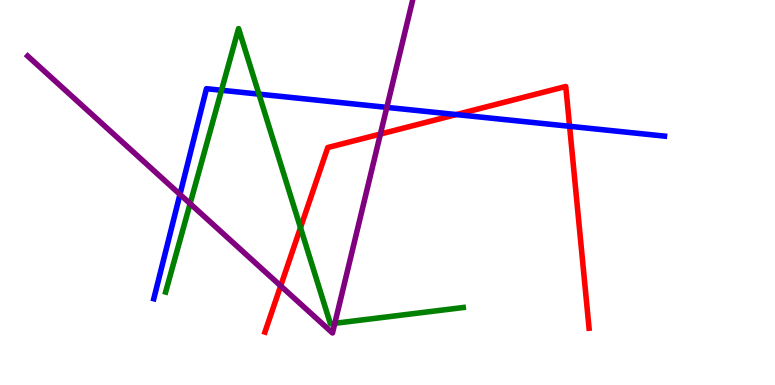[{'lines': ['blue', 'red'], 'intersections': [{'x': 5.89, 'y': 7.02}, {'x': 7.35, 'y': 6.72}]}, {'lines': ['green', 'red'], 'intersections': [{'x': 3.88, 'y': 4.09}]}, {'lines': ['purple', 'red'], 'intersections': [{'x': 3.62, 'y': 2.57}, {'x': 4.91, 'y': 6.52}]}, {'lines': ['blue', 'green'], 'intersections': [{'x': 2.86, 'y': 7.66}, {'x': 3.34, 'y': 7.55}]}, {'lines': ['blue', 'purple'], 'intersections': [{'x': 2.32, 'y': 4.95}, {'x': 4.99, 'y': 7.21}]}, {'lines': ['green', 'purple'], 'intersections': [{'x': 2.45, 'y': 4.71}, {'x': 4.32, 'y': 1.6}]}]